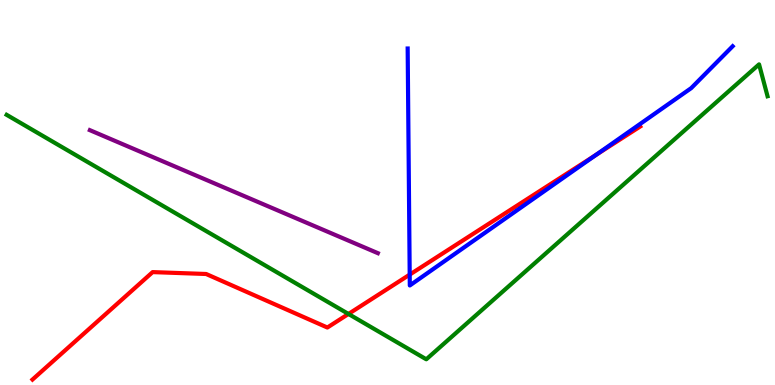[{'lines': ['blue', 'red'], 'intersections': [{'x': 5.29, 'y': 2.87}, {'x': 7.69, 'y': 5.97}]}, {'lines': ['green', 'red'], 'intersections': [{'x': 4.5, 'y': 1.85}]}, {'lines': ['purple', 'red'], 'intersections': []}, {'lines': ['blue', 'green'], 'intersections': []}, {'lines': ['blue', 'purple'], 'intersections': []}, {'lines': ['green', 'purple'], 'intersections': []}]